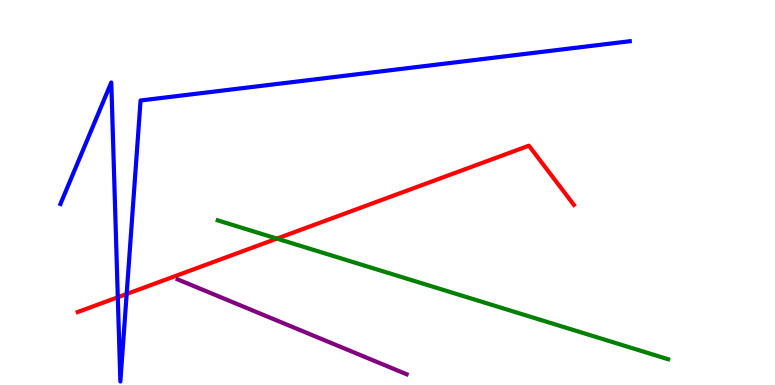[{'lines': ['blue', 'red'], 'intersections': [{'x': 1.52, 'y': 2.28}, {'x': 1.63, 'y': 2.36}]}, {'lines': ['green', 'red'], 'intersections': [{'x': 3.57, 'y': 3.8}]}, {'lines': ['purple', 'red'], 'intersections': []}, {'lines': ['blue', 'green'], 'intersections': []}, {'lines': ['blue', 'purple'], 'intersections': []}, {'lines': ['green', 'purple'], 'intersections': []}]